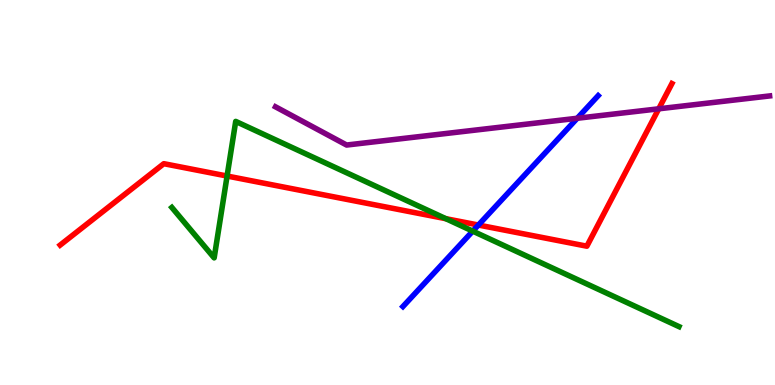[{'lines': ['blue', 'red'], 'intersections': [{'x': 6.17, 'y': 4.15}]}, {'lines': ['green', 'red'], 'intersections': [{'x': 2.93, 'y': 5.43}, {'x': 5.75, 'y': 4.32}]}, {'lines': ['purple', 'red'], 'intersections': [{'x': 8.5, 'y': 7.17}]}, {'lines': ['blue', 'green'], 'intersections': [{'x': 6.1, 'y': 4.0}]}, {'lines': ['blue', 'purple'], 'intersections': [{'x': 7.45, 'y': 6.93}]}, {'lines': ['green', 'purple'], 'intersections': []}]